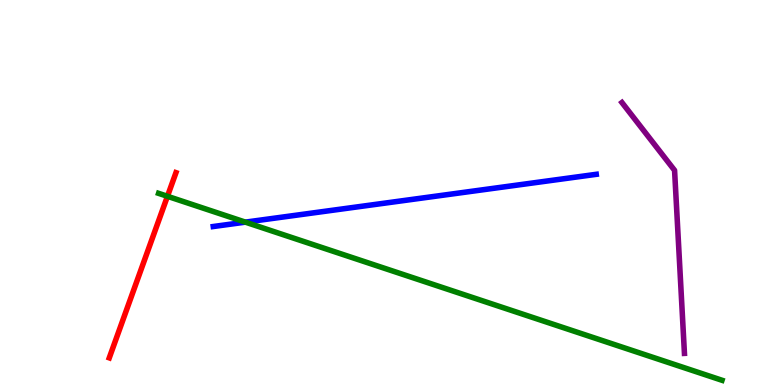[{'lines': ['blue', 'red'], 'intersections': []}, {'lines': ['green', 'red'], 'intersections': [{'x': 2.16, 'y': 4.9}]}, {'lines': ['purple', 'red'], 'intersections': []}, {'lines': ['blue', 'green'], 'intersections': [{'x': 3.17, 'y': 4.23}]}, {'lines': ['blue', 'purple'], 'intersections': []}, {'lines': ['green', 'purple'], 'intersections': []}]